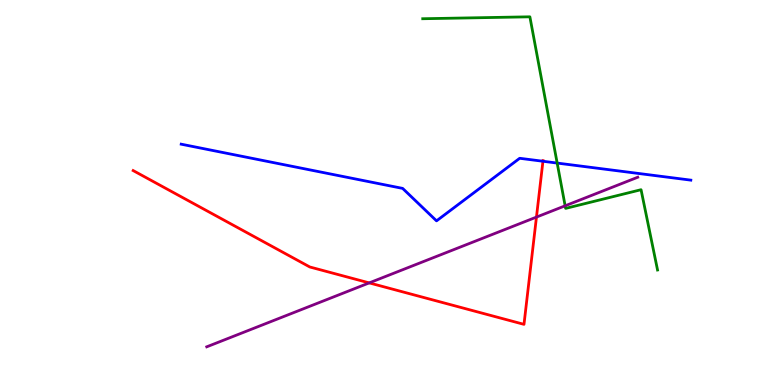[{'lines': ['blue', 'red'], 'intersections': [{'x': 7.01, 'y': 5.81}]}, {'lines': ['green', 'red'], 'intersections': []}, {'lines': ['purple', 'red'], 'intersections': [{'x': 4.76, 'y': 2.65}, {'x': 6.92, 'y': 4.36}]}, {'lines': ['blue', 'green'], 'intersections': [{'x': 7.19, 'y': 5.76}]}, {'lines': ['blue', 'purple'], 'intersections': []}, {'lines': ['green', 'purple'], 'intersections': [{'x': 7.29, 'y': 4.65}]}]